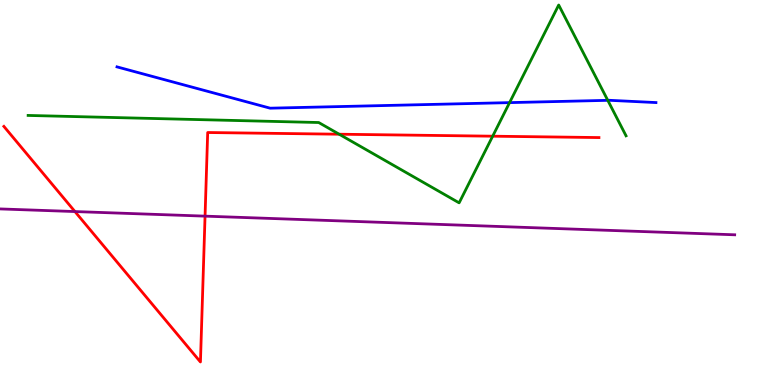[{'lines': ['blue', 'red'], 'intersections': []}, {'lines': ['green', 'red'], 'intersections': [{'x': 4.38, 'y': 6.51}, {'x': 6.36, 'y': 6.46}]}, {'lines': ['purple', 'red'], 'intersections': [{'x': 0.967, 'y': 4.5}, {'x': 2.65, 'y': 4.39}]}, {'lines': ['blue', 'green'], 'intersections': [{'x': 6.58, 'y': 7.33}, {'x': 7.84, 'y': 7.39}]}, {'lines': ['blue', 'purple'], 'intersections': []}, {'lines': ['green', 'purple'], 'intersections': []}]